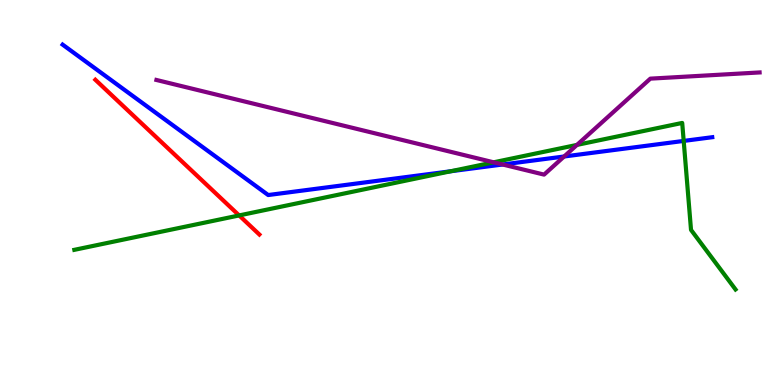[{'lines': ['blue', 'red'], 'intersections': []}, {'lines': ['green', 'red'], 'intersections': [{'x': 3.09, 'y': 4.4}]}, {'lines': ['purple', 'red'], 'intersections': []}, {'lines': ['blue', 'green'], 'intersections': [{'x': 5.82, 'y': 5.55}, {'x': 8.82, 'y': 6.34}]}, {'lines': ['blue', 'purple'], 'intersections': [{'x': 6.49, 'y': 5.73}, {'x': 7.28, 'y': 5.94}]}, {'lines': ['green', 'purple'], 'intersections': [{'x': 6.37, 'y': 5.78}, {'x': 7.44, 'y': 6.24}]}]